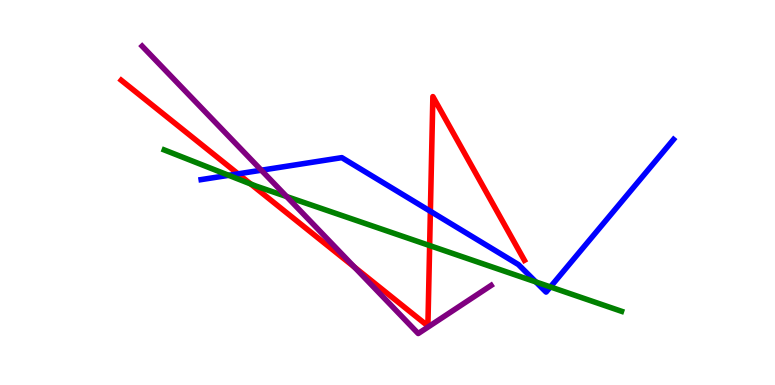[{'lines': ['blue', 'red'], 'intersections': [{'x': 3.07, 'y': 5.48}, {'x': 5.55, 'y': 4.51}]}, {'lines': ['green', 'red'], 'intersections': [{'x': 3.23, 'y': 5.22}, {'x': 5.54, 'y': 3.62}]}, {'lines': ['purple', 'red'], 'intersections': [{'x': 4.57, 'y': 3.06}]}, {'lines': ['blue', 'green'], 'intersections': [{'x': 2.95, 'y': 5.45}, {'x': 6.91, 'y': 2.68}, {'x': 7.1, 'y': 2.55}]}, {'lines': ['blue', 'purple'], 'intersections': [{'x': 3.37, 'y': 5.58}]}, {'lines': ['green', 'purple'], 'intersections': [{'x': 3.7, 'y': 4.89}]}]